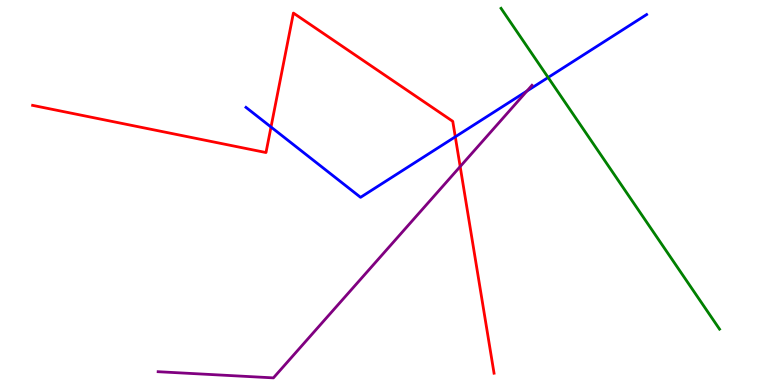[{'lines': ['blue', 'red'], 'intersections': [{'x': 3.5, 'y': 6.7}, {'x': 5.87, 'y': 6.45}]}, {'lines': ['green', 'red'], 'intersections': []}, {'lines': ['purple', 'red'], 'intersections': [{'x': 5.94, 'y': 5.67}]}, {'lines': ['blue', 'green'], 'intersections': [{'x': 7.07, 'y': 7.99}]}, {'lines': ['blue', 'purple'], 'intersections': [{'x': 6.8, 'y': 7.64}]}, {'lines': ['green', 'purple'], 'intersections': []}]